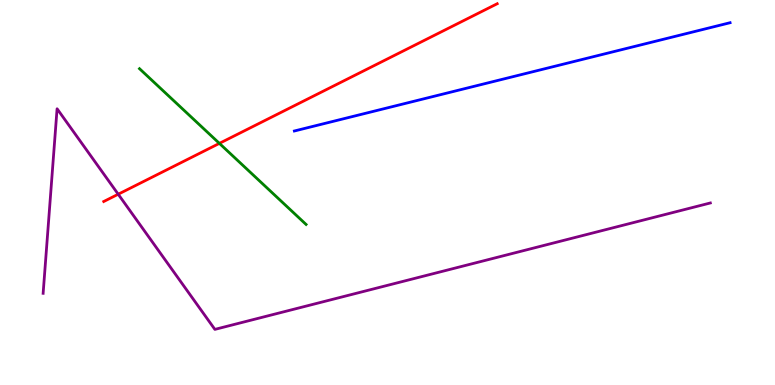[{'lines': ['blue', 'red'], 'intersections': []}, {'lines': ['green', 'red'], 'intersections': [{'x': 2.83, 'y': 6.28}]}, {'lines': ['purple', 'red'], 'intersections': [{'x': 1.53, 'y': 4.96}]}, {'lines': ['blue', 'green'], 'intersections': []}, {'lines': ['blue', 'purple'], 'intersections': []}, {'lines': ['green', 'purple'], 'intersections': []}]